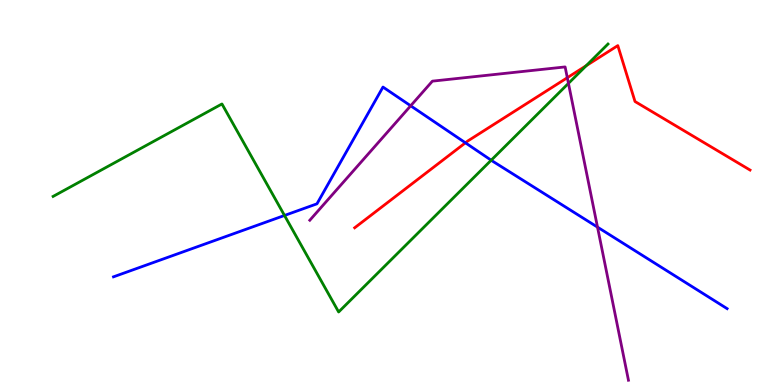[{'lines': ['blue', 'red'], 'intersections': [{'x': 6.01, 'y': 6.29}]}, {'lines': ['green', 'red'], 'intersections': [{'x': 7.56, 'y': 8.29}]}, {'lines': ['purple', 'red'], 'intersections': [{'x': 7.32, 'y': 7.98}]}, {'lines': ['blue', 'green'], 'intersections': [{'x': 3.67, 'y': 4.4}, {'x': 6.34, 'y': 5.84}]}, {'lines': ['blue', 'purple'], 'intersections': [{'x': 5.3, 'y': 7.25}, {'x': 7.71, 'y': 4.1}]}, {'lines': ['green', 'purple'], 'intersections': [{'x': 7.33, 'y': 7.83}]}]